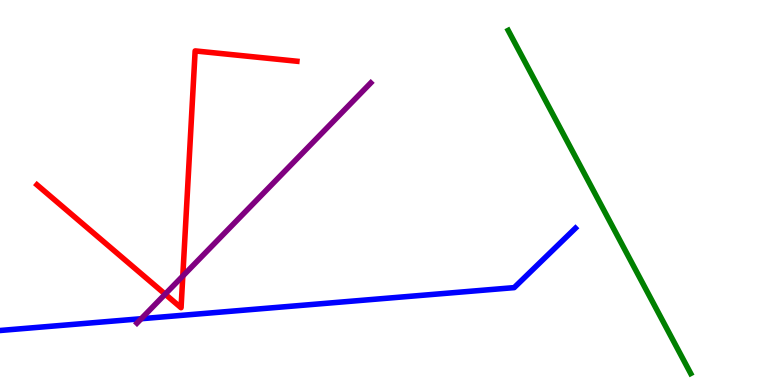[{'lines': ['blue', 'red'], 'intersections': []}, {'lines': ['green', 'red'], 'intersections': []}, {'lines': ['purple', 'red'], 'intersections': [{'x': 2.13, 'y': 2.36}, {'x': 2.36, 'y': 2.83}]}, {'lines': ['blue', 'green'], 'intersections': []}, {'lines': ['blue', 'purple'], 'intersections': [{'x': 1.82, 'y': 1.72}]}, {'lines': ['green', 'purple'], 'intersections': []}]